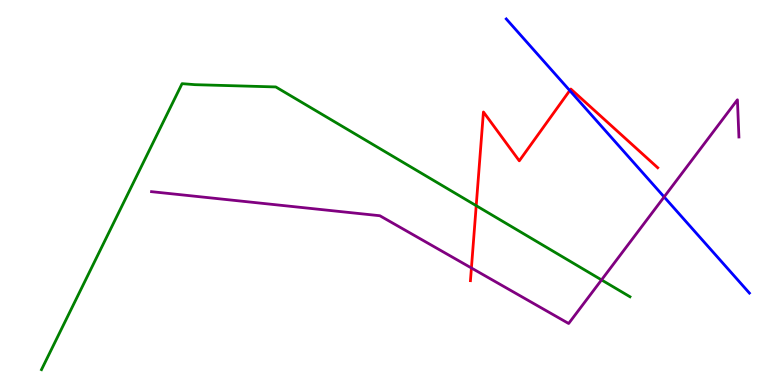[{'lines': ['blue', 'red'], 'intersections': [{'x': 7.35, 'y': 7.65}]}, {'lines': ['green', 'red'], 'intersections': [{'x': 6.14, 'y': 4.66}]}, {'lines': ['purple', 'red'], 'intersections': [{'x': 6.08, 'y': 3.04}]}, {'lines': ['blue', 'green'], 'intersections': []}, {'lines': ['blue', 'purple'], 'intersections': [{'x': 8.57, 'y': 4.88}]}, {'lines': ['green', 'purple'], 'intersections': [{'x': 7.76, 'y': 2.73}]}]